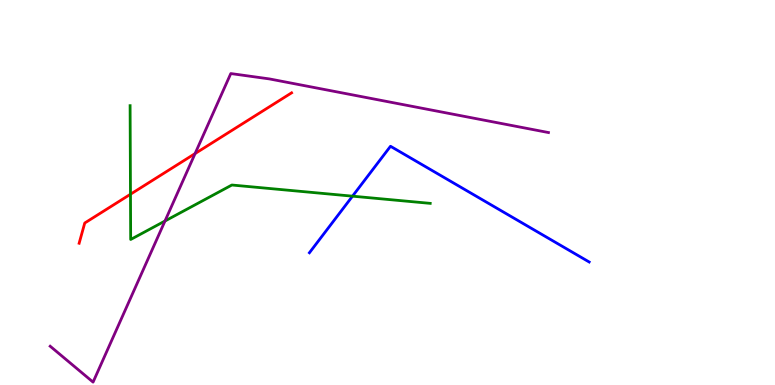[{'lines': ['blue', 'red'], 'intersections': []}, {'lines': ['green', 'red'], 'intersections': [{'x': 1.68, 'y': 4.95}]}, {'lines': ['purple', 'red'], 'intersections': [{'x': 2.52, 'y': 6.01}]}, {'lines': ['blue', 'green'], 'intersections': [{'x': 4.55, 'y': 4.9}]}, {'lines': ['blue', 'purple'], 'intersections': []}, {'lines': ['green', 'purple'], 'intersections': [{'x': 2.13, 'y': 4.26}]}]